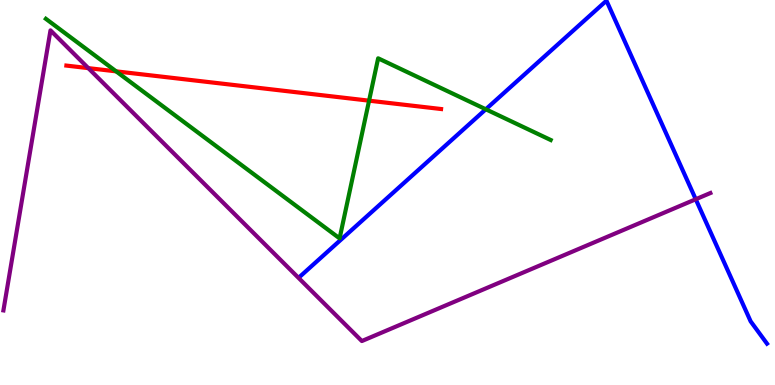[{'lines': ['blue', 'red'], 'intersections': []}, {'lines': ['green', 'red'], 'intersections': [{'x': 1.5, 'y': 8.15}, {'x': 4.76, 'y': 7.39}]}, {'lines': ['purple', 'red'], 'intersections': [{'x': 1.14, 'y': 8.23}]}, {'lines': ['blue', 'green'], 'intersections': [{'x': 6.27, 'y': 7.16}]}, {'lines': ['blue', 'purple'], 'intersections': [{'x': 8.98, 'y': 4.82}]}, {'lines': ['green', 'purple'], 'intersections': []}]